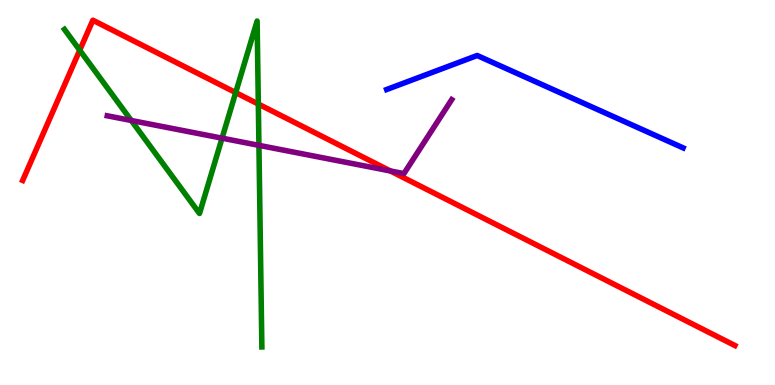[{'lines': ['blue', 'red'], 'intersections': []}, {'lines': ['green', 'red'], 'intersections': [{'x': 1.03, 'y': 8.7}, {'x': 3.04, 'y': 7.6}, {'x': 3.33, 'y': 7.3}]}, {'lines': ['purple', 'red'], 'intersections': [{'x': 5.04, 'y': 5.56}]}, {'lines': ['blue', 'green'], 'intersections': []}, {'lines': ['blue', 'purple'], 'intersections': []}, {'lines': ['green', 'purple'], 'intersections': [{'x': 1.69, 'y': 6.87}, {'x': 2.87, 'y': 6.41}, {'x': 3.34, 'y': 6.22}]}]